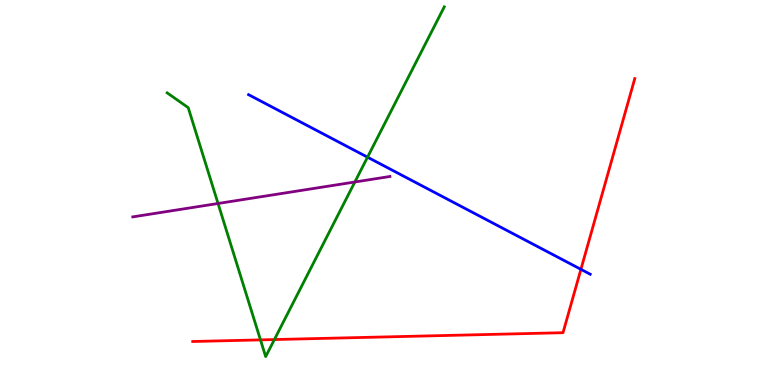[{'lines': ['blue', 'red'], 'intersections': [{'x': 7.5, 'y': 3.0}]}, {'lines': ['green', 'red'], 'intersections': [{'x': 3.36, 'y': 1.17}, {'x': 3.54, 'y': 1.18}]}, {'lines': ['purple', 'red'], 'intersections': []}, {'lines': ['blue', 'green'], 'intersections': [{'x': 4.74, 'y': 5.92}]}, {'lines': ['blue', 'purple'], 'intersections': []}, {'lines': ['green', 'purple'], 'intersections': [{'x': 2.81, 'y': 4.71}, {'x': 4.58, 'y': 5.27}]}]